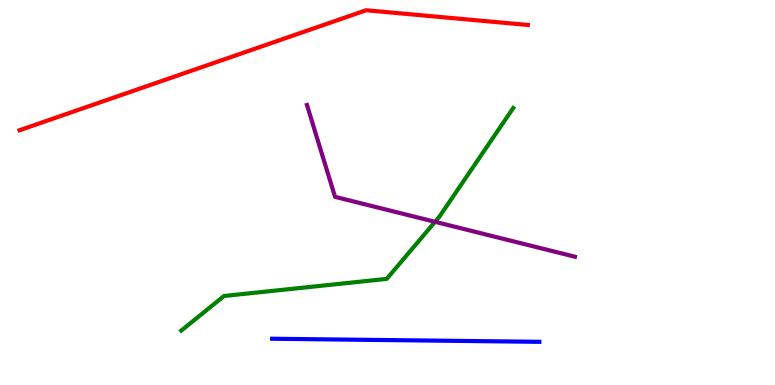[{'lines': ['blue', 'red'], 'intersections': []}, {'lines': ['green', 'red'], 'intersections': []}, {'lines': ['purple', 'red'], 'intersections': []}, {'lines': ['blue', 'green'], 'intersections': []}, {'lines': ['blue', 'purple'], 'intersections': []}, {'lines': ['green', 'purple'], 'intersections': [{'x': 5.61, 'y': 4.24}]}]